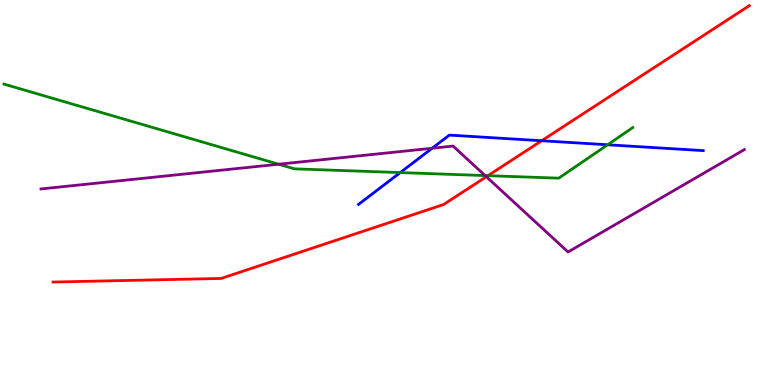[{'lines': ['blue', 'red'], 'intersections': [{'x': 6.99, 'y': 6.34}]}, {'lines': ['green', 'red'], 'intersections': [{'x': 6.3, 'y': 5.44}]}, {'lines': ['purple', 'red'], 'intersections': [{'x': 6.28, 'y': 5.41}]}, {'lines': ['blue', 'green'], 'intersections': [{'x': 5.16, 'y': 5.52}, {'x': 7.84, 'y': 6.24}]}, {'lines': ['blue', 'purple'], 'intersections': [{'x': 5.58, 'y': 6.15}]}, {'lines': ['green', 'purple'], 'intersections': [{'x': 3.59, 'y': 5.73}, {'x': 6.26, 'y': 5.44}]}]